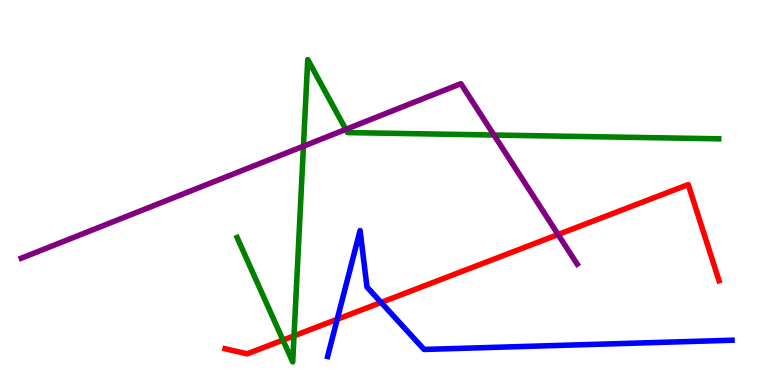[{'lines': ['blue', 'red'], 'intersections': [{'x': 4.35, 'y': 1.71}, {'x': 4.92, 'y': 2.14}]}, {'lines': ['green', 'red'], 'intersections': [{'x': 3.65, 'y': 1.17}, {'x': 3.79, 'y': 1.28}]}, {'lines': ['purple', 'red'], 'intersections': [{'x': 7.2, 'y': 3.91}]}, {'lines': ['blue', 'green'], 'intersections': []}, {'lines': ['blue', 'purple'], 'intersections': []}, {'lines': ['green', 'purple'], 'intersections': [{'x': 3.92, 'y': 6.2}, {'x': 4.46, 'y': 6.64}, {'x': 6.37, 'y': 6.49}]}]